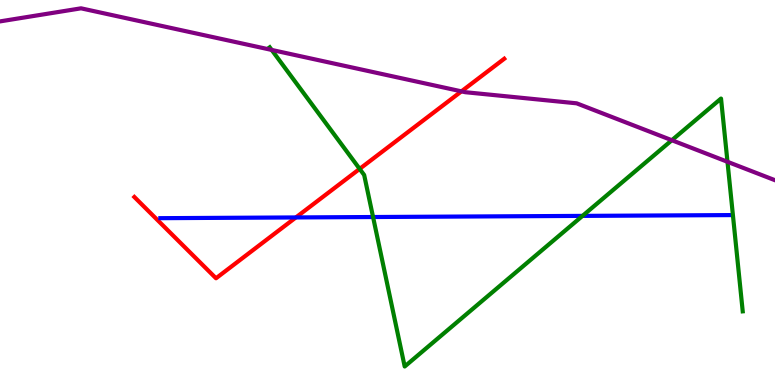[{'lines': ['blue', 'red'], 'intersections': [{'x': 3.82, 'y': 4.35}]}, {'lines': ['green', 'red'], 'intersections': [{'x': 4.64, 'y': 5.61}]}, {'lines': ['purple', 'red'], 'intersections': [{'x': 5.95, 'y': 7.63}]}, {'lines': ['blue', 'green'], 'intersections': [{'x': 4.81, 'y': 4.36}, {'x': 7.52, 'y': 4.39}]}, {'lines': ['blue', 'purple'], 'intersections': []}, {'lines': ['green', 'purple'], 'intersections': [{'x': 3.51, 'y': 8.7}, {'x': 8.67, 'y': 6.36}, {'x': 9.39, 'y': 5.8}]}]